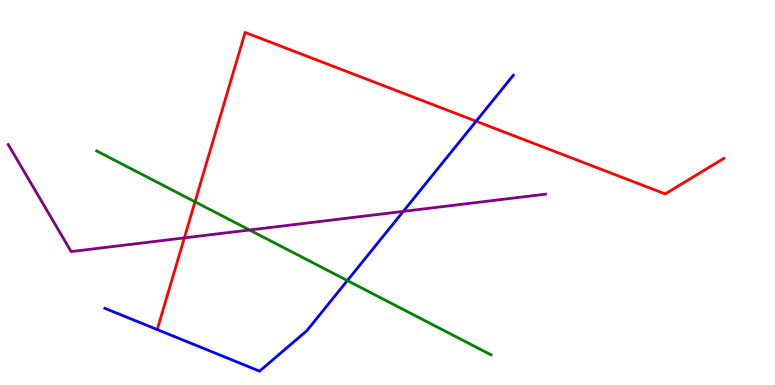[{'lines': ['blue', 'red'], 'intersections': [{'x': 6.14, 'y': 6.85}]}, {'lines': ['green', 'red'], 'intersections': [{'x': 2.52, 'y': 4.76}]}, {'lines': ['purple', 'red'], 'intersections': [{'x': 2.38, 'y': 3.82}]}, {'lines': ['blue', 'green'], 'intersections': [{'x': 4.48, 'y': 2.71}]}, {'lines': ['blue', 'purple'], 'intersections': [{'x': 5.2, 'y': 4.51}]}, {'lines': ['green', 'purple'], 'intersections': [{'x': 3.22, 'y': 4.03}]}]